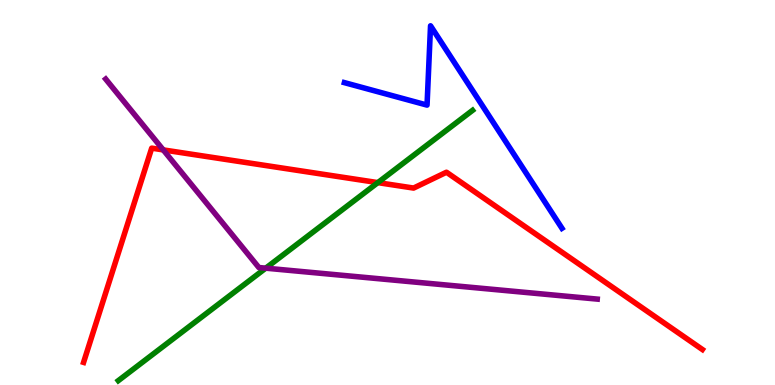[{'lines': ['blue', 'red'], 'intersections': []}, {'lines': ['green', 'red'], 'intersections': [{'x': 4.88, 'y': 5.26}]}, {'lines': ['purple', 'red'], 'intersections': [{'x': 2.11, 'y': 6.11}]}, {'lines': ['blue', 'green'], 'intersections': []}, {'lines': ['blue', 'purple'], 'intersections': []}, {'lines': ['green', 'purple'], 'intersections': [{'x': 3.43, 'y': 3.03}]}]